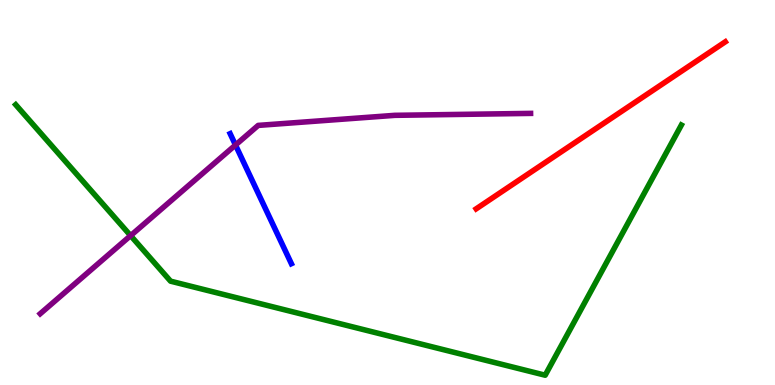[{'lines': ['blue', 'red'], 'intersections': []}, {'lines': ['green', 'red'], 'intersections': []}, {'lines': ['purple', 'red'], 'intersections': []}, {'lines': ['blue', 'green'], 'intersections': []}, {'lines': ['blue', 'purple'], 'intersections': [{'x': 3.04, 'y': 6.23}]}, {'lines': ['green', 'purple'], 'intersections': [{'x': 1.69, 'y': 3.88}]}]